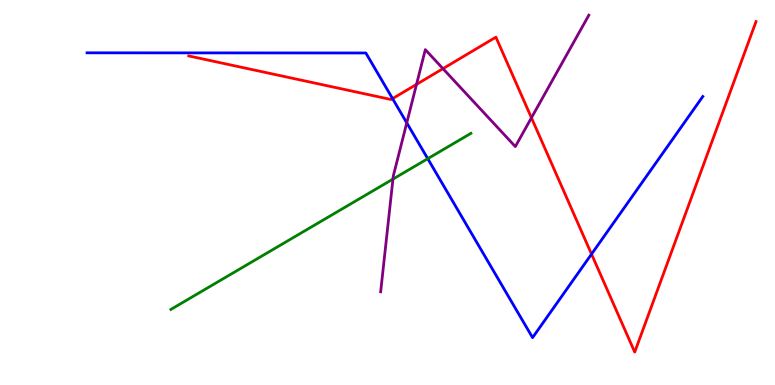[{'lines': ['blue', 'red'], 'intersections': [{'x': 5.07, 'y': 7.44}, {'x': 7.63, 'y': 3.4}]}, {'lines': ['green', 'red'], 'intersections': []}, {'lines': ['purple', 'red'], 'intersections': [{'x': 5.37, 'y': 7.81}, {'x': 5.72, 'y': 8.22}, {'x': 6.86, 'y': 6.94}]}, {'lines': ['blue', 'green'], 'intersections': [{'x': 5.52, 'y': 5.88}]}, {'lines': ['blue', 'purple'], 'intersections': [{'x': 5.25, 'y': 6.81}]}, {'lines': ['green', 'purple'], 'intersections': [{'x': 5.07, 'y': 5.35}]}]